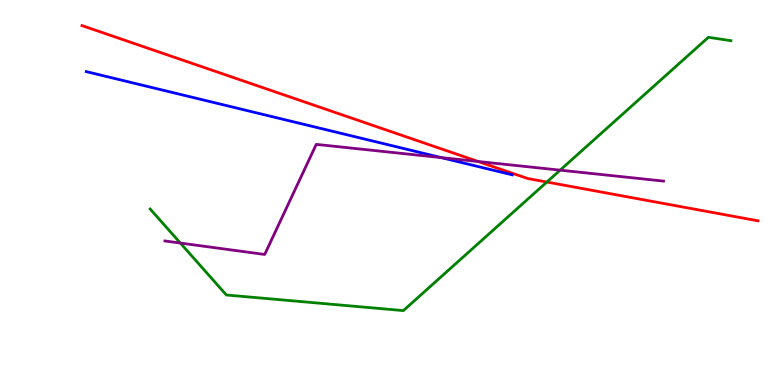[{'lines': ['blue', 'red'], 'intersections': []}, {'lines': ['green', 'red'], 'intersections': [{'x': 7.06, 'y': 5.27}]}, {'lines': ['purple', 'red'], 'intersections': [{'x': 6.17, 'y': 5.81}]}, {'lines': ['blue', 'green'], 'intersections': []}, {'lines': ['blue', 'purple'], 'intersections': [{'x': 5.69, 'y': 5.91}]}, {'lines': ['green', 'purple'], 'intersections': [{'x': 2.33, 'y': 3.69}, {'x': 7.23, 'y': 5.58}]}]